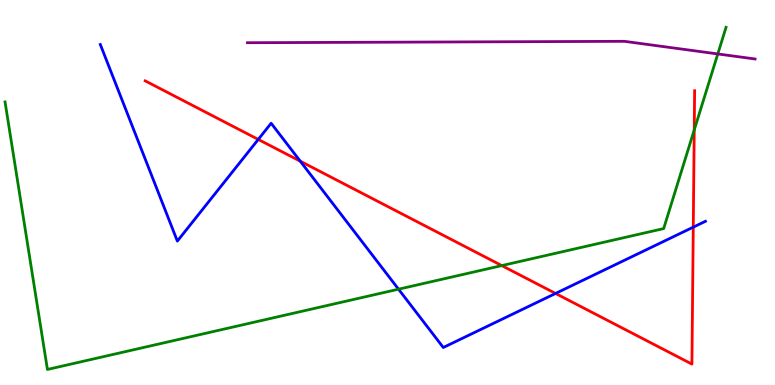[{'lines': ['blue', 'red'], 'intersections': [{'x': 3.33, 'y': 6.38}, {'x': 3.87, 'y': 5.81}, {'x': 7.17, 'y': 2.38}, {'x': 8.95, 'y': 4.1}]}, {'lines': ['green', 'red'], 'intersections': [{'x': 6.47, 'y': 3.1}, {'x': 8.96, 'y': 6.62}]}, {'lines': ['purple', 'red'], 'intersections': []}, {'lines': ['blue', 'green'], 'intersections': [{'x': 5.14, 'y': 2.49}]}, {'lines': ['blue', 'purple'], 'intersections': []}, {'lines': ['green', 'purple'], 'intersections': [{'x': 9.26, 'y': 8.6}]}]